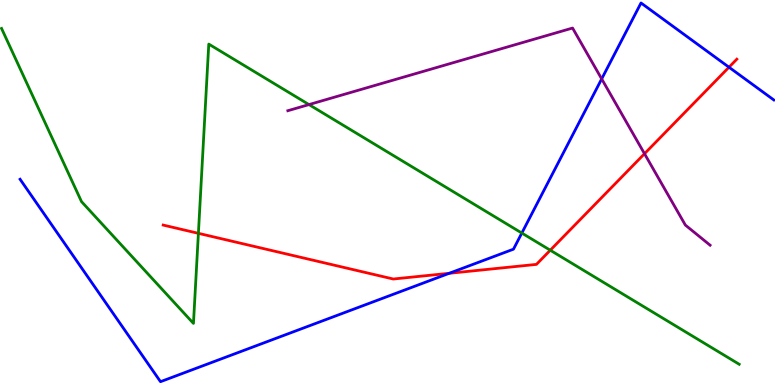[{'lines': ['blue', 'red'], 'intersections': [{'x': 5.8, 'y': 2.9}, {'x': 9.41, 'y': 8.25}]}, {'lines': ['green', 'red'], 'intersections': [{'x': 2.56, 'y': 3.94}, {'x': 7.1, 'y': 3.5}]}, {'lines': ['purple', 'red'], 'intersections': [{'x': 8.32, 'y': 6.01}]}, {'lines': ['blue', 'green'], 'intersections': [{'x': 6.73, 'y': 3.95}]}, {'lines': ['blue', 'purple'], 'intersections': [{'x': 7.76, 'y': 7.95}]}, {'lines': ['green', 'purple'], 'intersections': [{'x': 3.99, 'y': 7.28}]}]